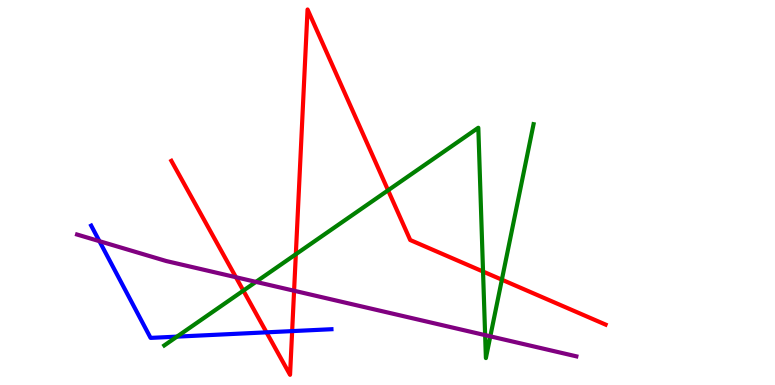[{'lines': ['blue', 'red'], 'intersections': [{'x': 3.44, 'y': 1.37}, {'x': 3.77, 'y': 1.4}]}, {'lines': ['green', 'red'], 'intersections': [{'x': 3.14, 'y': 2.45}, {'x': 3.82, 'y': 3.4}, {'x': 5.01, 'y': 5.06}, {'x': 6.23, 'y': 2.95}, {'x': 6.48, 'y': 2.74}]}, {'lines': ['purple', 'red'], 'intersections': [{'x': 3.04, 'y': 2.8}, {'x': 3.79, 'y': 2.45}]}, {'lines': ['blue', 'green'], 'intersections': [{'x': 2.28, 'y': 1.26}]}, {'lines': ['blue', 'purple'], 'intersections': [{'x': 1.28, 'y': 3.74}]}, {'lines': ['green', 'purple'], 'intersections': [{'x': 3.3, 'y': 2.68}, {'x': 6.26, 'y': 1.3}, {'x': 6.33, 'y': 1.26}]}]